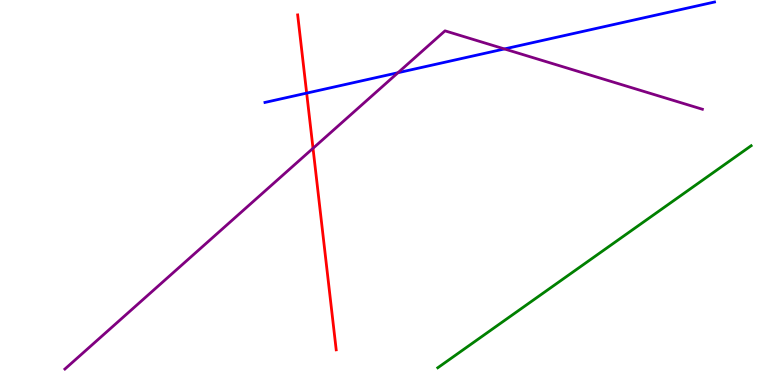[{'lines': ['blue', 'red'], 'intersections': [{'x': 3.96, 'y': 7.58}]}, {'lines': ['green', 'red'], 'intersections': []}, {'lines': ['purple', 'red'], 'intersections': [{'x': 4.04, 'y': 6.15}]}, {'lines': ['blue', 'green'], 'intersections': []}, {'lines': ['blue', 'purple'], 'intersections': [{'x': 5.13, 'y': 8.11}, {'x': 6.51, 'y': 8.73}]}, {'lines': ['green', 'purple'], 'intersections': []}]